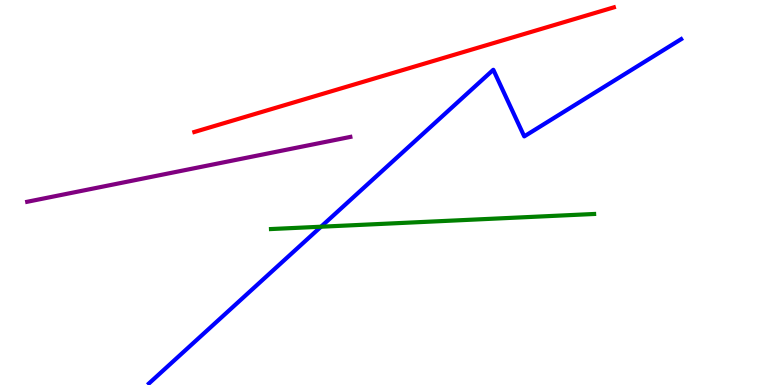[{'lines': ['blue', 'red'], 'intersections': []}, {'lines': ['green', 'red'], 'intersections': []}, {'lines': ['purple', 'red'], 'intersections': []}, {'lines': ['blue', 'green'], 'intersections': [{'x': 4.14, 'y': 4.11}]}, {'lines': ['blue', 'purple'], 'intersections': []}, {'lines': ['green', 'purple'], 'intersections': []}]